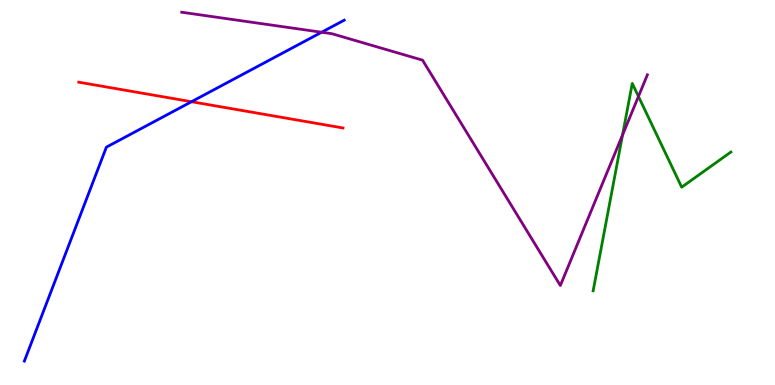[{'lines': ['blue', 'red'], 'intersections': [{'x': 2.47, 'y': 7.36}]}, {'lines': ['green', 'red'], 'intersections': []}, {'lines': ['purple', 'red'], 'intersections': []}, {'lines': ['blue', 'green'], 'intersections': []}, {'lines': ['blue', 'purple'], 'intersections': [{'x': 4.15, 'y': 9.16}]}, {'lines': ['green', 'purple'], 'intersections': [{'x': 8.03, 'y': 6.5}, {'x': 8.24, 'y': 7.5}]}]